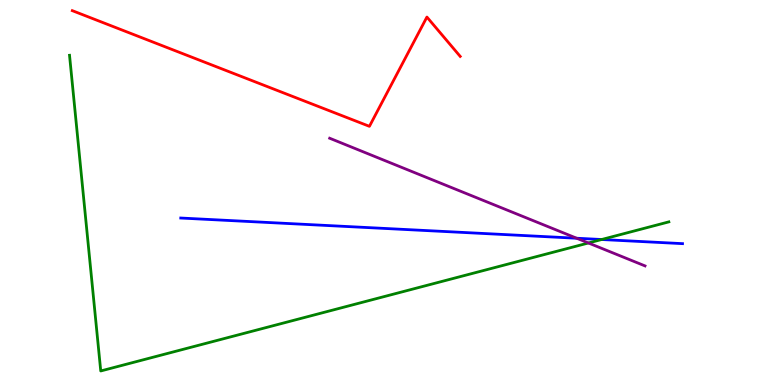[{'lines': ['blue', 'red'], 'intersections': []}, {'lines': ['green', 'red'], 'intersections': []}, {'lines': ['purple', 'red'], 'intersections': []}, {'lines': ['blue', 'green'], 'intersections': [{'x': 7.76, 'y': 3.78}]}, {'lines': ['blue', 'purple'], 'intersections': [{'x': 7.44, 'y': 3.81}]}, {'lines': ['green', 'purple'], 'intersections': [{'x': 7.59, 'y': 3.69}]}]